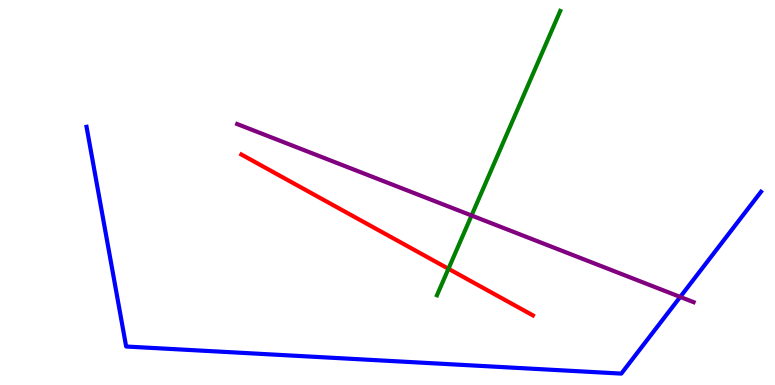[{'lines': ['blue', 'red'], 'intersections': []}, {'lines': ['green', 'red'], 'intersections': [{'x': 5.79, 'y': 3.02}]}, {'lines': ['purple', 'red'], 'intersections': []}, {'lines': ['blue', 'green'], 'intersections': []}, {'lines': ['blue', 'purple'], 'intersections': [{'x': 8.78, 'y': 2.29}]}, {'lines': ['green', 'purple'], 'intersections': [{'x': 6.08, 'y': 4.4}]}]